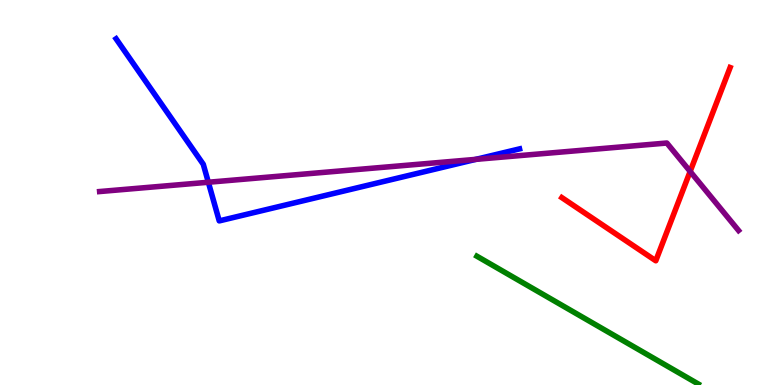[{'lines': ['blue', 'red'], 'intersections': []}, {'lines': ['green', 'red'], 'intersections': []}, {'lines': ['purple', 'red'], 'intersections': [{'x': 8.91, 'y': 5.55}]}, {'lines': ['blue', 'green'], 'intersections': []}, {'lines': ['blue', 'purple'], 'intersections': [{'x': 2.69, 'y': 5.27}, {'x': 6.14, 'y': 5.86}]}, {'lines': ['green', 'purple'], 'intersections': []}]